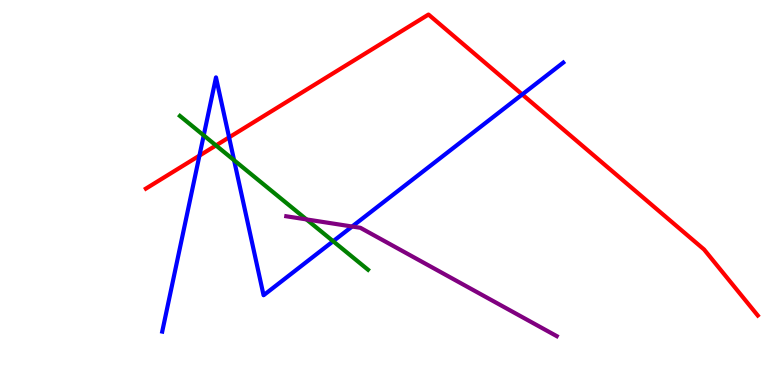[{'lines': ['blue', 'red'], 'intersections': [{'x': 2.57, 'y': 5.96}, {'x': 2.96, 'y': 6.43}, {'x': 6.74, 'y': 7.55}]}, {'lines': ['green', 'red'], 'intersections': [{'x': 2.79, 'y': 6.22}]}, {'lines': ['purple', 'red'], 'intersections': []}, {'lines': ['blue', 'green'], 'intersections': [{'x': 2.63, 'y': 6.48}, {'x': 3.02, 'y': 5.84}, {'x': 4.3, 'y': 3.73}]}, {'lines': ['blue', 'purple'], 'intersections': [{'x': 4.54, 'y': 4.12}]}, {'lines': ['green', 'purple'], 'intersections': [{'x': 3.95, 'y': 4.3}]}]